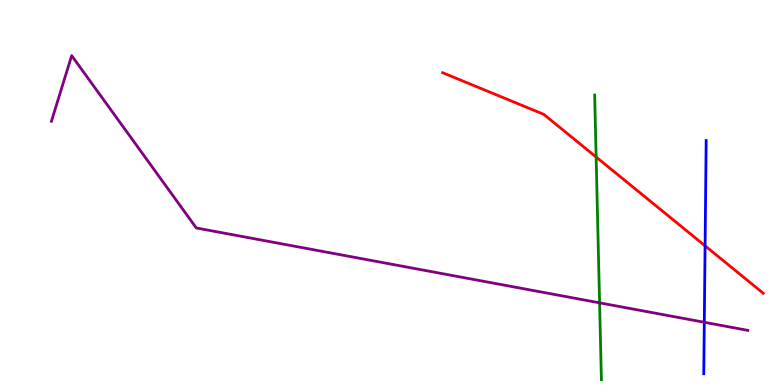[{'lines': ['blue', 'red'], 'intersections': [{'x': 9.1, 'y': 3.61}]}, {'lines': ['green', 'red'], 'intersections': [{'x': 7.69, 'y': 5.92}]}, {'lines': ['purple', 'red'], 'intersections': []}, {'lines': ['blue', 'green'], 'intersections': []}, {'lines': ['blue', 'purple'], 'intersections': [{'x': 9.09, 'y': 1.63}]}, {'lines': ['green', 'purple'], 'intersections': [{'x': 7.74, 'y': 2.13}]}]